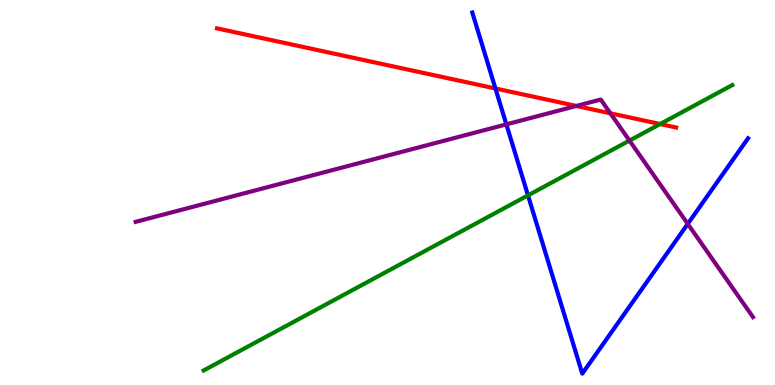[{'lines': ['blue', 'red'], 'intersections': [{'x': 6.39, 'y': 7.7}]}, {'lines': ['green', 'red'], 'intersections': [{'x': 8.52, 'y': 6.78}]}, {'lines': ['purple', 'red'], 'intersections': [{'x': 7.44, 'y': 7.25}, {'x': 7.88, 'y': 7.06}]}, {'lines': ['blue', 'green'], 'intersections': [{'x': 6.81, 'y': 4.93}]}, {'lines': ['blue', 'purple'], 'intersections': [{'x': 6.53, 'y': 6.77}, {'x': 8.87, 'y': 4.18}]}, {'lines': ['green', 'purple'], 'intersections': [{'x': 8.12, 'y': 6.35}]}]